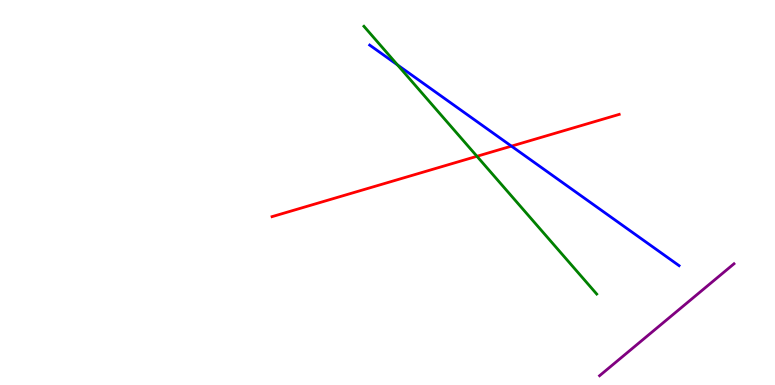[{'lines': ['blue', 'red'], 'intersections': [{'x': 6.6, 'y': 6.2}]}, {'lines': ['green', 'red'], 'intersections': [{'x': 6.15, 'y': 5.94}]}, {'lines': ['purple', 'red'], 'intersections': []}, {'lines': ['blue', 'green'], 'intersections': [{'x': 5.13, 'y': 8.31}]}, {'lines': ['blue', 'purple'], 'intersections': []}, {'lines': ['green', 'purple'], 'intersections': []}]